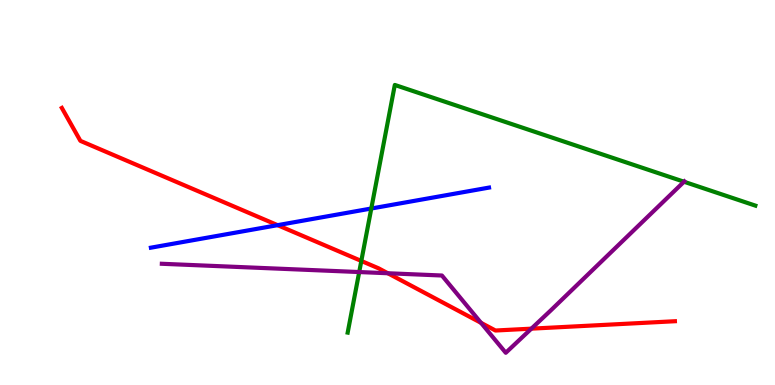[{'lines': ['blue', 'red'], 'intersections': [{'x': 3.58, 'y': 4.15}]}, {'lines': ['green', 'red'], 'intersections': [{'x': 4.66, 'y': 3.22}]}, {'lines': ['purple', 'red'], 'intersections': [{'x': 5.0, 'y': 2.9}, {'x': 6.21, 'y': 1.61}, {'x': 6.86, 'y': 1.46}]}, {'lines': ['blue', 'green'], 'intersections': [{'x': 4.79, 'y': 4.58}]}, {'lines': ['blue', 'purple'], 'intersections': []}, {'lines': ['green', 'purple'], 'intersections': [{'x': 4.63, 'y': 2.93}, {'x': 8.83, 'y': 5.28}]}]